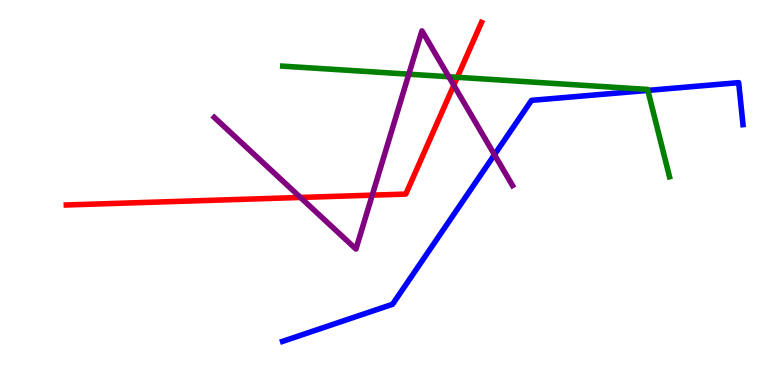[{'lines': ['blue', 'red'], 'intersections': []}, {'lines': ['green', 'red'], 'intersections': [{'x': 5.9, 'y': 7.99}]}, {'lines': ['purple', 'red'], 'intersections': [{'x': 3.88, 'y': 4.87}, {'x': 4.8, 'y': 4.93}, {'x': 5.86, 'y': 7.79}]}, {'lines': ['blue', 'green'], 'intersections': [{'x': 8.36, 'y': 7.65}]}, {'lines': ['blue', 'purple'], 'intersections': [{'x': 6.38, 'y': 5.98}]}, {'lines': ['green', 'purple'], 'intersections': [{'x': 5.28, 'y': 8.07}, {'x': 5.79, 'y': 8.01}]}]